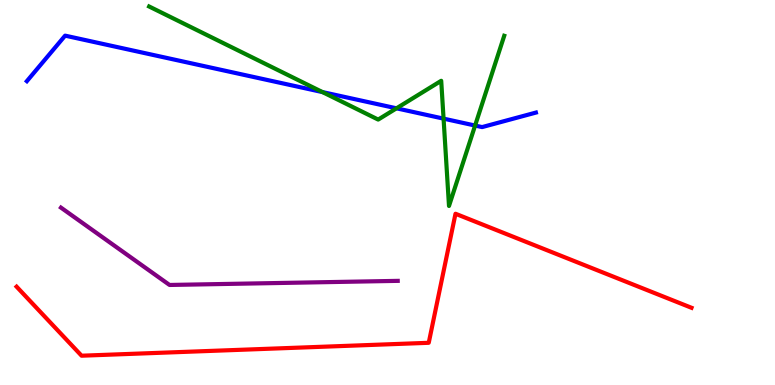[{'lines': ['blue', 'red'], 'intersections': []}, {'lines': ['green', 'red'], 'intersections': []}, {'lines': ['purple', 'red'], 'intersections': []}, {'lines': ['blue', 'green'], 'intersections': [{'x': 4.16, 'y': 7.61}, {'x': 5.12, 'y': 7.19}, {'x': 5.72, 'y': 6.92}, {'x': 6.13, 'y': 6.74}]}, {'lines': ['blue', 'purple'], 'intersections': []}, {'lines': ['green', 'purple'], 'intersections': []}]